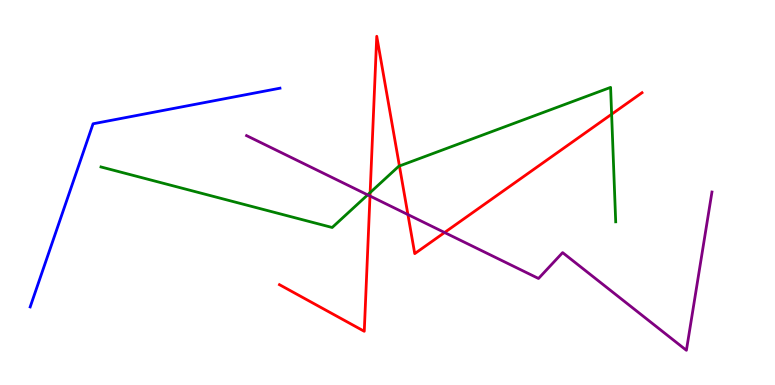[{'lines': ['blue', 'red'], 'intersections': []}, {'lines': ['green', 'red'], 'intersections': [{'x': 4.78, 'y': 5.0}, {'x': 5.15, 'y': 5.69}, {'x': 7.89, 'y': 7.03}]}, {'lines': ['purple', 'red'], 'intersections': [{'x': 4.77, 'y': 4.91}, {'x': 5.26, 'y': 4.43}, {'x': 5.74, 'y': 3.96}]}, {'lines': ['blue', 'green'], 'intersections': []}, {'lines': ['blue', 'purple'], 'intersections': []}, {'lines': ['green', 'purple'], 'intersections': [{'x': 4.74, 'y': 4.94}]}]